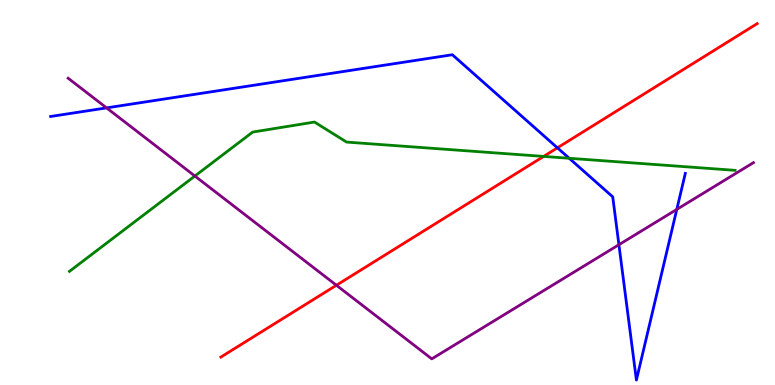[{'lines': ['blue', 'red'], 'intersections': [{'x': 7.19, 'y': 6.16}]}, {'lines': ['green', 'red'], 'intersections': [{'x': 7.01, 'y': 5.94}]}, {'lines': ['purple', 'red'], 'intersections': [{'x': 4.34, 'y': 2.59}]}, {'lines': ['blue', 'green'], 'intersections': [{'x': 7.34, 'y': 5.89}]}, {'lines': ['blue', 'purple'], 'intersections': [{'x': 1.38, 'y': 7.2}, {'x': 7.99, 'y': 3.64}, {'x': 8.73, 'y': 4.56}]}, {'lines': ['green', 'purple'], 'intersections': [{'x': 2.51, 'y': 5.43}]}]